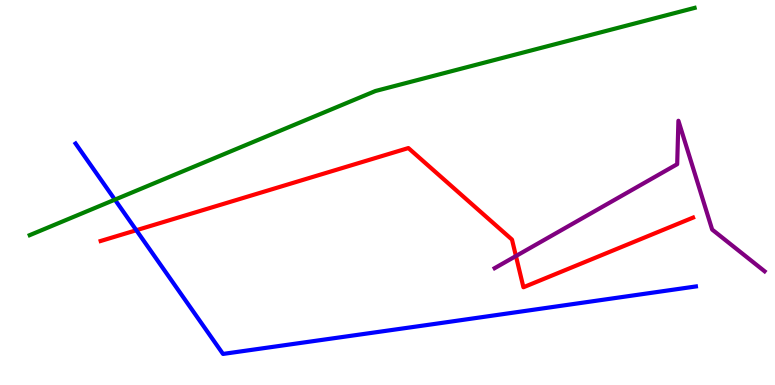[{'lines': ['blue', 'red'], 'intersections': [{'x': 1.76, 'y': 4.02}]}, {'lines': ['green', 'red'], 'intersections': []}, {'lines': ['purple', 'red'], 'intersections': [{'x': 6.66, 'y': 3.35}]}, {'lines': ['blue', 'green'], 'intersections': [{'x': 1.48, 'y': 4.81}]}, {'lines': ['blue', 'purple'], 'intersections': []}, {'lines': ['green', 'purple'], 'intersections': []}]